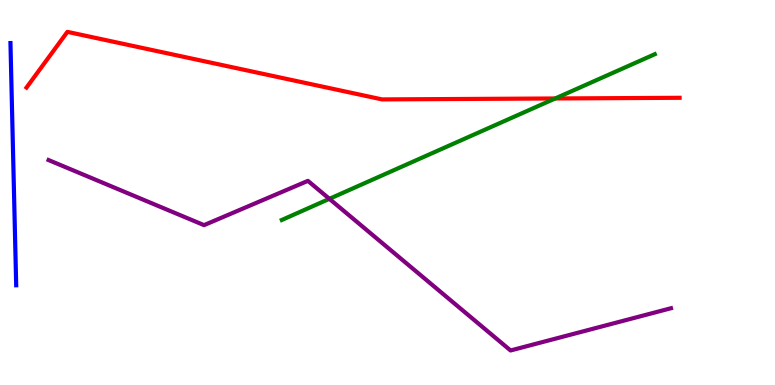[{'lines': ['blue', 'red'], 'intersections': []}, {'lines': ['green', 'red'], 'intersections': [{'x': 7.16, 'y': 7.44}]}, {'lines': ['purple', 'red'], 'intersections': []}, {'lines': ['blue', 'green'], 'intersections': []}, {'lines': ['blue', 'purple'], 'intersections': []}, {'lines': ['green', 'purple'], 'intersections': [{'x': 4.25, 'y': 4.84}]}]